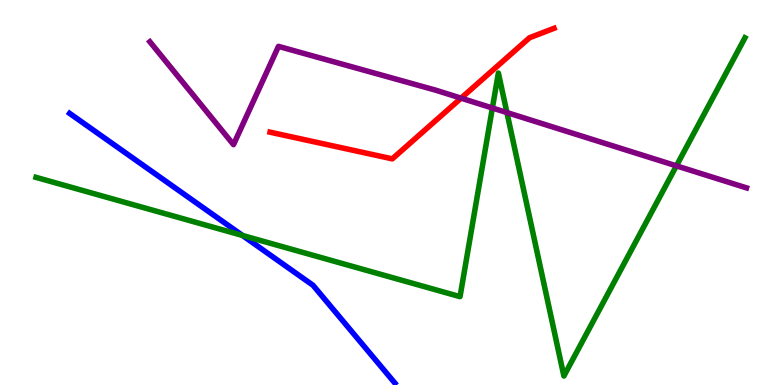[{'lines': ['blue', 'red'], 'intersections': []}, {'lines': ['green', 'red'], 'intersections': []}, {'lines': ['purple', 'red'], 'intersections': [{'x': 5.95, 'y': 7.45}]}, {'lines': ['blue', 'green'], 'intersections': [{'x': 3.13, 'y': 3.88}]}, {'lines': ['blue', 'purple'], 'intersections': []}, {'lines': ['green', 'purple'], 'intersections': [{'x': 6.35, 'y': 7.19}, {'x': 6.54, 'y': 7.08}, {'x': 8.73, 'y': 5.69}]}]